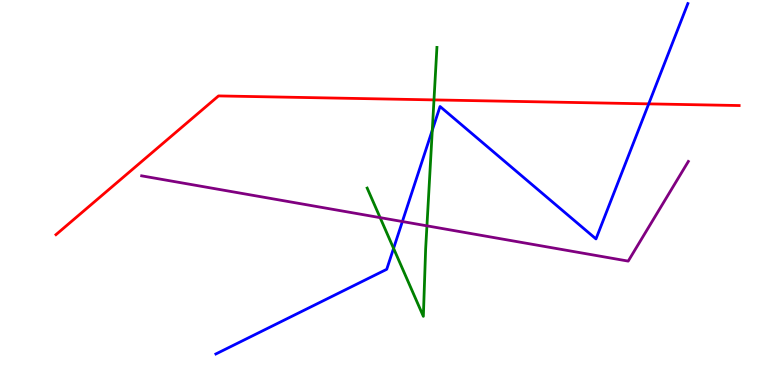[{'lines': ['blue', 'red'], 'intersections': [{'x': 8.37, 'y': 7.3}]}, {'lines': ['green', 'red'], 'intersections': [{'x': 5.6, 'y': 7.41}]}, {'lines': ['purple', 'red'], 'intersections': []}, {'lines': ['blue', 'green'], 'intersections': [{'x': 5.08, 'y': 3.55}, {'x': 5.58, 'y': 6.62}]}, {'lines': ['blue', 'purple'], 'intersections': [{'x': 5.19, 'y': 4.25}]}, {'lines': ['green', 'purple'], 'intersections': [{'x': 4.9, 'y': 4.35}, {'x': 5.51, 'y': 4.13}]}]